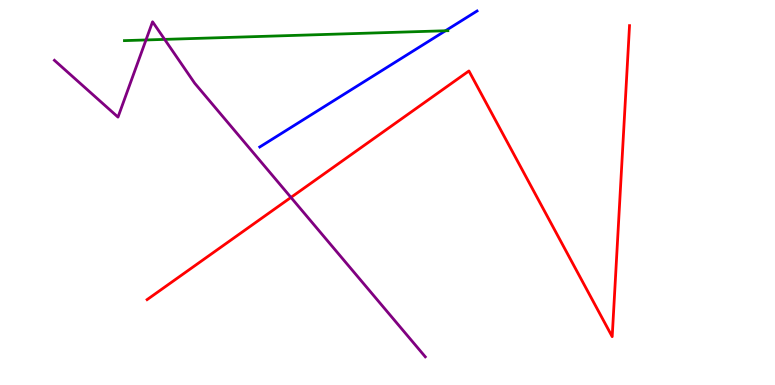[{'lines': ['blue', 'red'], 'intersections': []}, {'lines': ['green', 'red'], 'intersections': []}, {'lines': ['purple', 'red'], 'intersections': [{'x': 3.75, 'y': 4.87}]}, {'lines': ['blue', 'green'], 'intersections': [{'x': 5.75, 'y': 9.2}]}, {'lines': ['blue', 'purple'], 'intersections': []}, {'lines': ['green', 'purple'], 'intersections': [{'x': 1.88, 'y': 8.96}, {'x': 2.12, 'y': 8.98}]}]